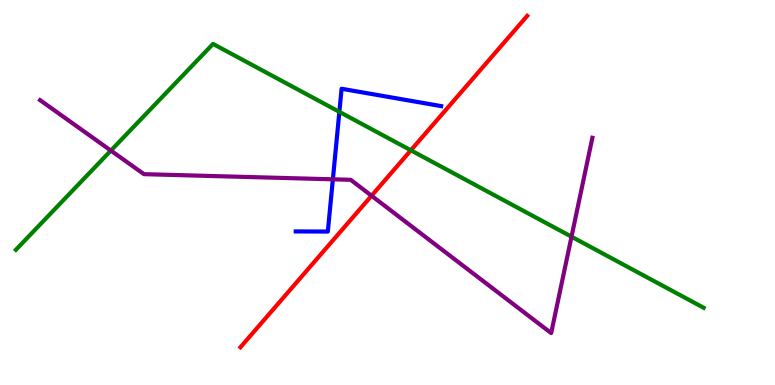[{'lines': ['blue', 'red'], 'intersections': []}, {'lines': ['green', 'red'], 'intersections': [{'x': 5.3, 'y': 6.1}]}, {'lines': ['purple', 'red'], 'intersections': [{'x': 4.79, 'y': 4.92}]}, {'lines': ['blue', 'green'], 'intersections': [{'x': 4.38, 'y': 7.09}]}, {'lines': ['blue', 'purple'], 'intersections': [{'x': 4.3, 'y': 5.34}]}, {'lines': ['green', 'purple'], 'intersections': [{'x': 1.43, 'y': 6.09}, {'x': 7.37, 'y': 3.85}]}]